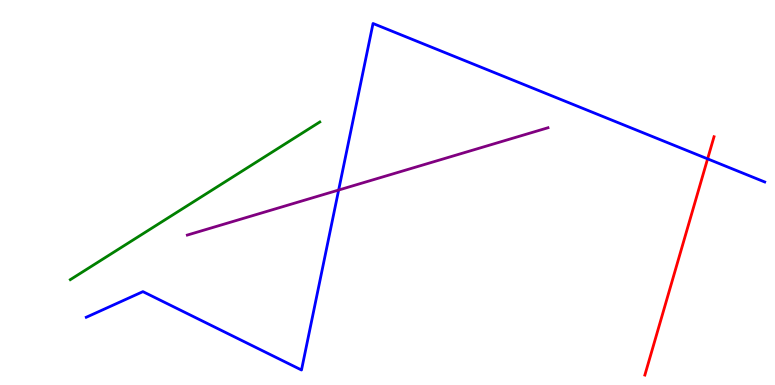[{'lines': ['blue', 'red'], 'intersections': [{'x': 9.13, 'y': 5.87}]}, {'lines': ['green', 'red'], 'intersections': []}, {'lines': ['purple', 'red'], 'intersections': []}, {'lines': ['blue', 'green'], 'intersections': []}, {'lines': ['blue', 'purple'], 'intersections': [{'x': 4.37, 'y': 5.06}]}, {'lines': ['green', 'purple'], 'intersections': []}]